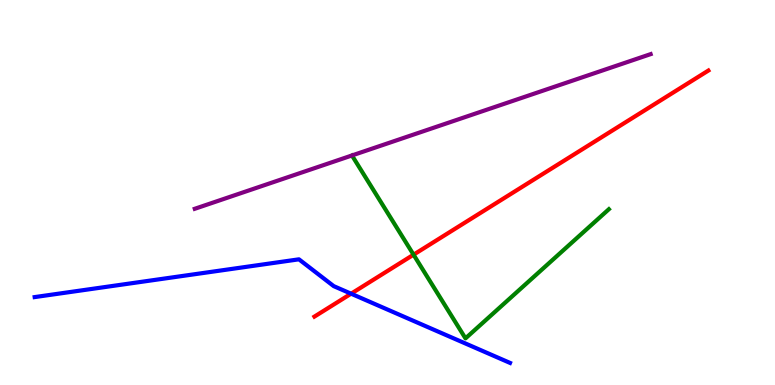[{'lines': ['blue', 'red'], 'intersections': [{'x': 4.53, 'y': 2.37}]}, {'lines': ['green', 'red'], 'intersections': [{'x': 5.34, 'y': 3.38}]}, {'lines': ['purple', 'red'], 'intersections': []}, {'lines': ['blue', 'green'], 'intersections': []}, {'lines': ['blue', 'purple'], 'intersections': []}, {'lines': ['green', 'purple'], 'intersections': []}]